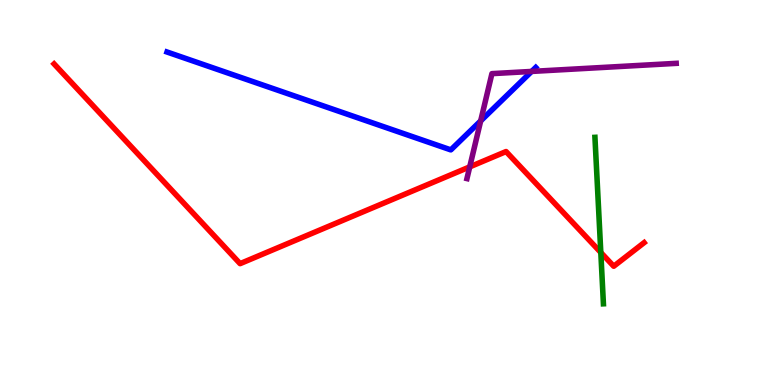[{'lines': ['blue', 'red'], 'intersections': []}, {'lines': ['green', 'red'], 'intersections': [{'x': 7.75, 'y': 3.44}]}, {'lines': ['purple', 'red'], 'intersections': [{'x': 6.06, 'y': 5.67}]}, {'lines': ['blue', 'green'], 'intersections': []}, {'lines': ['blue', 'purple'], 'intersections': [{'x': 6.2, 'y': 6.86}, {'x': 6.86, 'y': 8.14}]}, {'lines': ['green', 'purple'], 'intersections': []}]